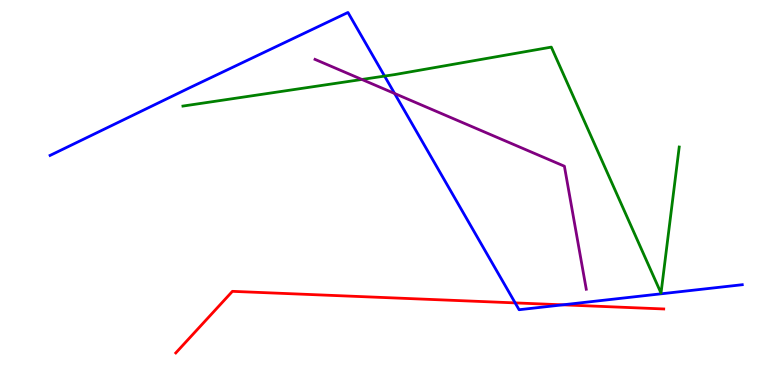[{'lines': ['blue', 'red'], 'intersections': [{'x': 6.65, 'y': 2.13}, {'x': 7.26, 'y': 2.08}]}, {'lines': ['green', 'red'], 'intersections': []}, {'lines': ['purple', 'red'], 'intersections': []}, {'lines': ['blue', 'green'], 'intersections': [{'x': 4.96, 'y': 8.02}]}, {'lines': ['blue', 'purple'], 'intersections': [{'x': 5.09, 'y': 7.57}]}, {'lines': ['green', 'purple'], 'intersections': [{'x': 4.67, 'y': 7.94}]}]